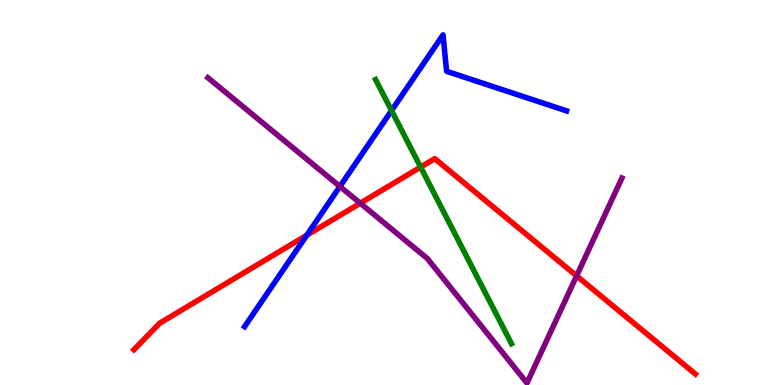[{'lines': ['blue', 'red'], 'intersections': [{'x': 3.96, 'y': 3.89}]}, {'lines': ['green', 'red'], 'intersections': [{'x': 5.43, 'y': 5.66}]}, {'lines': ['purple', 'red'], 'intersections': [{'x': 4.65, 'y': 4.72}, {'x': 7.44, 'y': 2.83}]}, {'lines': ['blue', 'green'], 'intersections': [{'x': 5.05, 'y': 7.13}]}, {'lines': ['blue', 'purple'], 'intersections': [{'x': 4.39, 'y': 5.16}]}, {'lines': ['green', 'purple'], 'intersections': []}]